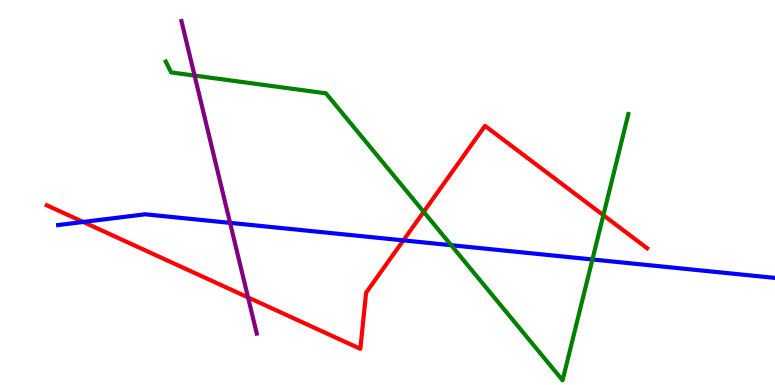[{'lines': ['blue', 'red'], 'intersections': [{'x': 1.07, 'y': 4.23}, {'x': 5.2, 'y': 3.76}]}, {'lines': ['green', 'red'], 'intersections': [{'x': 5.47, 'y': 4.5}, {'x': 7.79, 'y': 4.41}]}, {'lines': ['purple', 'red'], 'intersections': [{'x': 3.2, 'y': 2.27}]}, {'lines': ['blue', 'green'], 'intersections': [{'x': 5.82, 'y': 3.63}, {'x': 7.64, 'y': 3.26}]}, {'lines': ['blue', 'purple'], 'intersections': [{'x': 2.97, 'y': 4.21}]}, {'lines': ['green', 'purple'], 'intersections': [{'x': 2.51, 'y': 8.04}]}]